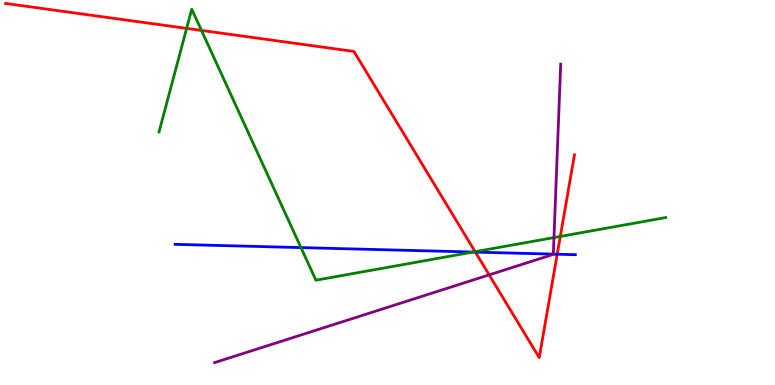[{'lines': ['blue', 'red'], 'intersections': [{'x': 6.13, 'y': 3.45}, {'x': 7.19, 'y': 3.4}]}, {'lines': ['green', 'red'], 'intersections': [{'x': 2.41, 'y': 9.26}, {'x': 2.6, 'y': 9.21}, {'x': 6.13, 'y': 3.46}, {'x': 7.23, 'y': 3.86}]}, {'lines': ['purple', 'red'], 'intersections': [{'x': 6.31, 'y': 2.86}]}, {'lines': ['blue', 'green'], 'intersections': [{'x': 3.88, 'y': 3.57}, {'x': 6.11, 'y': 3.45}]}, {'lines': ['blue', 'purple'], 'intersections': [{'x': 7.14, 'y': 3.4}]}, {'lines': ['green', 'purple'], 'intersections': [{'x': 7.15, 'y': 3.83}]}]